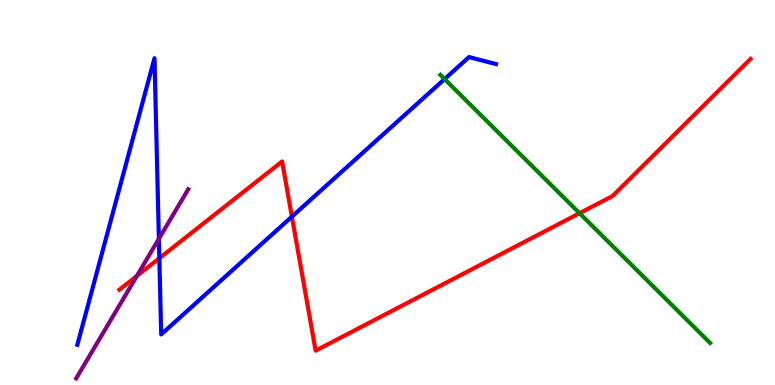[{'lines': ['blue', 'red'], 'intersections': [{'x': 2.06, 'y': 3.29}, {'x': 3.77, 'y': 4.37}]}, {'lines': ['green', 'red'], 'intersections': [{'x': 7.48, 'y': 4.46}]}, {'lines': ['purple', 'red'], 'intersections': [{'x': 1.77, 'y': 2.83}]}, {'lines': ['blue', 'green'], 'intersections': [{'x': 5.74, 'y': 7.95}]}, {'lines': ['blue', 'purple'], 'intersections': [{'x': 2.05, 'y': 3.8}]}, {'lines': ['green', 'purple'], 'intersections': []}]